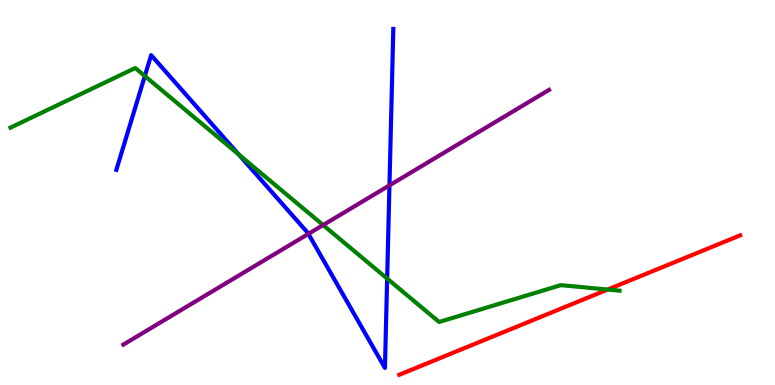[{'lines': ['blue', 'red'], 'intersections': []}, {'lines': ['green', 'red'], 'intersections': [{'x': 7.84, 'y': 2.48}]}, {'lines': ['purple', 'red'], 'intersections': []}, {'lines': ['blue', 'green'], 'intersections': [{'x': 1.87, 'y': 8.03}, {'x': 3.08, 'y': 5.98}, {'x': 5.0, 'y': 2.76}]}, {'lines': ['blue', 'purple'], 'intersections': [{'x': 3.98, 'y': 3.93}, {'x': 5.03, 'y': 5.19}]}, {'lines': ['green', 'purple'], 'intersections': [{'x': 4.17, 'y': 4.15}]}]